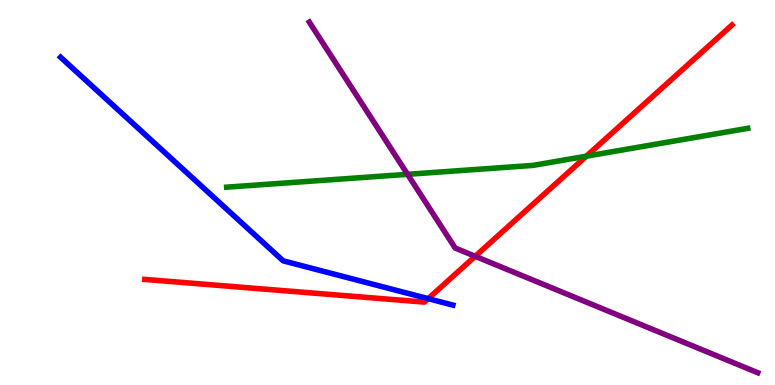[{'lines': ['blue', 'red'], 'intersections': [{'x': 5.52, 'y': 2.24}]}, {'lines': ['green', 'red'], 'intersections': [{'x': 7.57, 'y': 5.94}]}, {'lines': ['purple', 'red'], 'intersections': [{'x': 6.13, 'y': 3.34}]}, {'lines': ['blue', 'green'], 'intersections': []}, {'lines': ['blue', 'purple'], 'intersections': []}, {'lines': ['green', 'purple'], 'intersections': [{'x': 5.26, 'y': 5.47}]}]